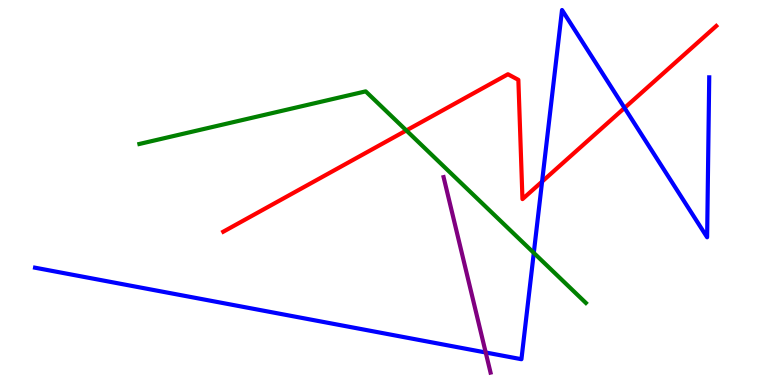[{'lines': ['blue', 'red'], 'intersections': [{'x': 6.99, 'y': 5.28}, {'x': 8.06, 'y': 7.2}]}, {'lines': ['green', 'red'], 'intersections': [{'x': 5.24, 'y': 6.61}]}, {'lines': ['purple', 'red'], 'intersections': []}, {'lines': ['blue', 'green'], 'intersections': [{'x': 6.89, 'y': 3.43}]}, {'lines': ['blue', 'purple'], 'intersections': [{'x': 6.27, 'y': 0.844}]}, {'lines': ['green', 'purple'], 'intersections': []}]